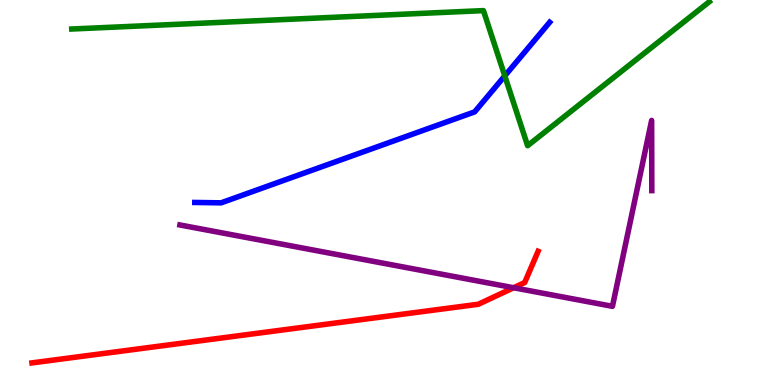[{'lines': ['blue', 'red'], 'intersections': []}, {'lines': ['green', 'red'], 'intersections': []}, {'lines': ['purple', 'red'], 'intersections': [{'x': 6.63, 'y': 2.53}]}, {'lines': ['blue', 'green'], 'intersections': [{'x': 6.51, 'y': 8.03}]}, {'lines': ['blue', 'purple'], 'intersections': []}, {'lines': ['green', 'purple'], 'intersections': []}]